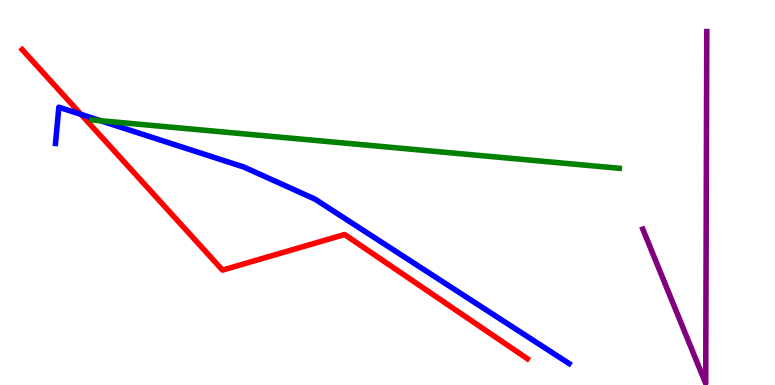[{'lines': ['blue', 'red'], 'intersections': [{'x': 1.05, 'y': 7.03}]}, {'lines': ['green', 'red'], 'intersections': []}, {'lines': ['purple', 'red'], 'intersections': []}, {'lines': ['blue', 'green'], 'intersections': [{'x': 1.3, 'y': 6.86}]}, {'lines': ['blue', 'purple'], 'intersections': []}, {'lines': ['green', 'purple'], 'intersections': []}]